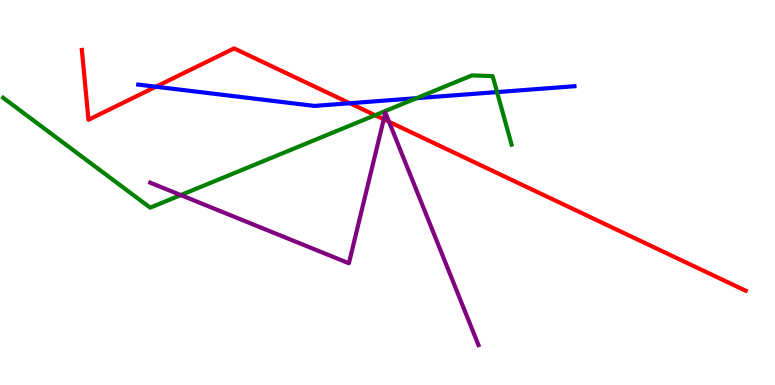[{'lines': ['blue', 'red'], 'intersections': [{'x': 2.01, 'y': 7.75}, {'x': 4.51, 'y': 7.32}]}, {'lines': ['green', 'red'], 'intersections': [{'x': 4.84, 'y': 7.01}]}, {'lines': ['purple', 'red'], 'intersections': [{'x': 4.95, 'y': 6.9}, {'x': 5.02, 'y': 6.84}]}, {'lines': ['blue', 'green'], 'intersections': [{'x': 5.37, 'y': 7.45}, {'x': 6.41, 'y': 7.61}]}, {'lines': ['blue', 'purple'], 'intersections': []}, {'lines': ['green', 'purple'], 'intersections': [{'x': 2.33, 'y': 4.93}]}]